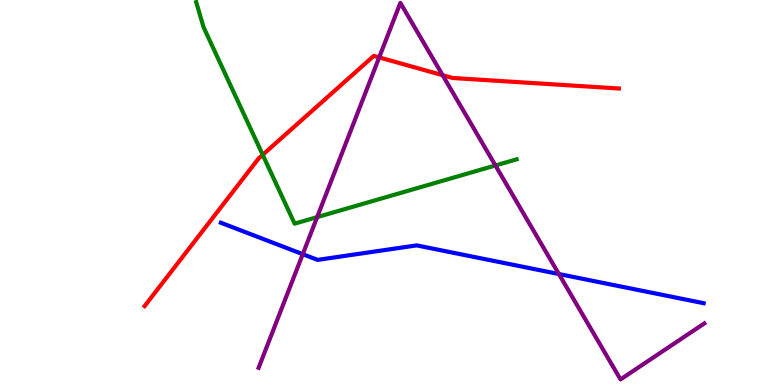[{'lines': ['blue', 'red'], 'intersections': []}, {'lines': ['green', 'red'], 'intersections': [{'x': 3.39, 'y': 5.98}]}, {'lines': ['purple', 'red'], 'intersections': [{'x': 4.89, 'y': 8.51}, {'x': 5.71, 'y': 8.05}]}, {'lines': ['blue', 'green'], 'intersections': []}, {'lines': ['blue', 'purple'], 'intersections': [{'x': 3.91, 'y': 3.4}, {'x': 7.21, 'y': 2.88}]}, {'lines': ['green', 'purple'], 'intersections': [{'x': 4.09, 'y': 4.36}, {'x': 6.39, 'y': 5.7}]}]